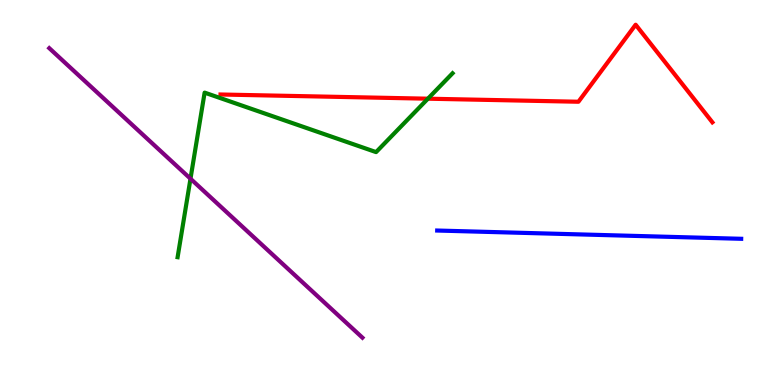[{'lines': ['blue', 'red'], 'intersections': []}, {'lines': ['green', 'red'], 'intersections': [{'x': 5.52, 'y': 7.44}]}, {'lines': ['purple', 'red'], 'intersections': []}, {'lines': ['blue', 'green'], 'intersections': []}, {'lines': ['blue', 'purple'], 'intersections': []}, {'lines': ['green', 'purple'], 'intersections': [{'x': 2.46, 'y': 5.36}]}]